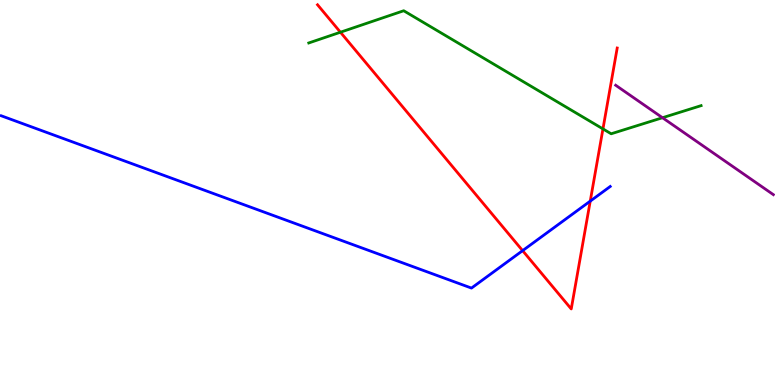[{'lines': ['blue', 'red'], 'intersections': [{'x': 6.74, 'y': 3.49}, {'x': 7.62, 'y': 4.78}]}, {'lines': ['green', 'red'], 'intersections': [{'x': 4.39, 'y': 9.16}, {'x': 7.78, 'y': 6.65}]}, {'lines': ['purple', 'red'], 'intersections': []}, {'lines': ['blue', 'green'], 'intersections': []}, {'lines': ['blue', 'purple'], 'intersections': []}, {'lines': ['green', 'purple'], 'intersections': [{'x': 8.55, 'y': 6.94}]}]